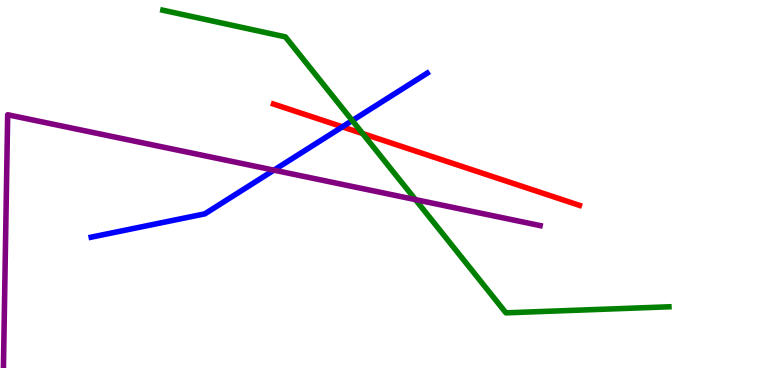[{'lines': ['blue', 'red'], 'intersections': [{'x': 4.42, 'y': 6.71}]}, {'lines': ['green', 'red'], 'intersections': [{'x': 4.68, 'y': 6.53}]}, {'lines': ['purple', 'red'], 'intersections': []}, {'lines': ['blue', 'green'], 'intersections': [{'x': 4.55, 'y': 6.87}]}, {'lines': ['blue', 'purple'], 'intersections': [{'x': 3.53, 'y': 5.58}]}, {'lines': ['green', 'purple'], 'intersections': [{'x': 5.36, 'y': 4.82}]}]